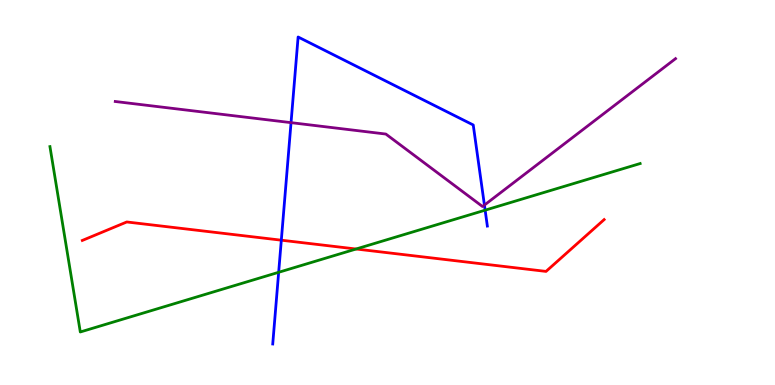[{'lines': ['blue', 'red'], 'intersections': [{'x': 3.63, 'y': 3.76}]}, {'lines': ['green', 'red'], 'intersections': [{'x': 4.59, 'y': 3.53}]}, {'lines': ['purple', 'red'], 'intersections': []}, {'lines': ['blue', 'green'], 'intersections': [{'x': 3.6, 'y': 2.93}, {'x': 6.26, 'y': 4.54}]}, {'lines': ['blue', 'purple'], 'intersections': [{'x': 3.76, 'y': 6.81}, {'x': 6.25, 'y': 4.67}]}, {'lines': ['green', 'purple'], 'intersections': []}]